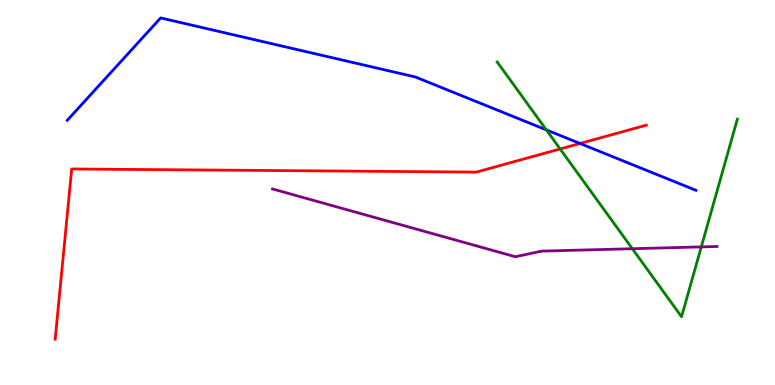[{'lines': ['blue', 'red'], 'intersections': [{'x': 7.48, 'y': 6.27}]}, {'lines': ['green', 'red'], 'intersections': [{'x': 7.23, 'y': 6.13}]}, {'lines': ['purple', 'red'], 'intersections': []}, {'lines': ['blue', 'green'], 'intersections': [{'x': 7.05, 'y': 6.63}]}, {'lines': ['blue', 'purple'], 'intersections': []}, {'lines': ['green', 'purple'], 'intersections': [{'x': 8.16, 'y': 3.54}, {'x': 9.05, 'y': 3.59}]}]